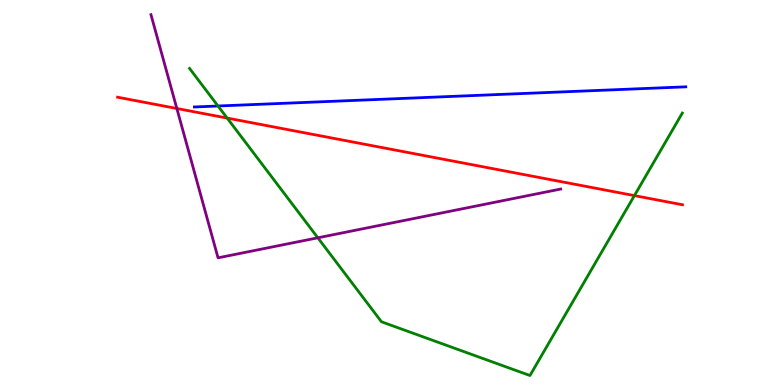[{'lines': ['blue', 'red'], 'intersections': []}, {'lines': ['green', 'red'], 'intersections': [{'x': 2.93, 'y': 6.93}, {'x': 8.19, 'y': 4.92}]}, {'lines': ['purple', 'red'], 'intersections': [{'x': 2.28, 'y': 7.18}]}, {'lines': ['blue', 'green'], 'intersections': [{'x': 2.81, 'y': 7.25}]}, {'lines': ['blue', 'purple'], 'intersections': []}, {'lines': ['green', 'purple'], 'intersections': [{'x': 4.1, 'y': 3.82}]}]